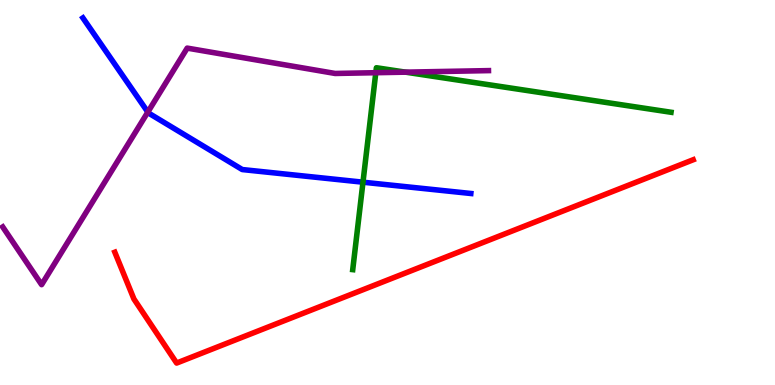[{'lines': ['blue', 'red'], 'intersections': []}, {'lines': ['green', 'red'], 'intersections': []}, {'lines': ['purple', 'red'], 'intersections': []}, {'lines': ['blue', 'green'], 'intersections': [{'x': 4.68, 'y': 5.27}]}, {'lines': ['blue', 'purple'], 'intersections': [{'x': 1.91, 'y': 7.09}]}, {'lines': ['green', 'purple'], 'intersections': [{'x': 4.85, 'y': 8.11}, {'x': 5.23, 'y': 8.13}]}]